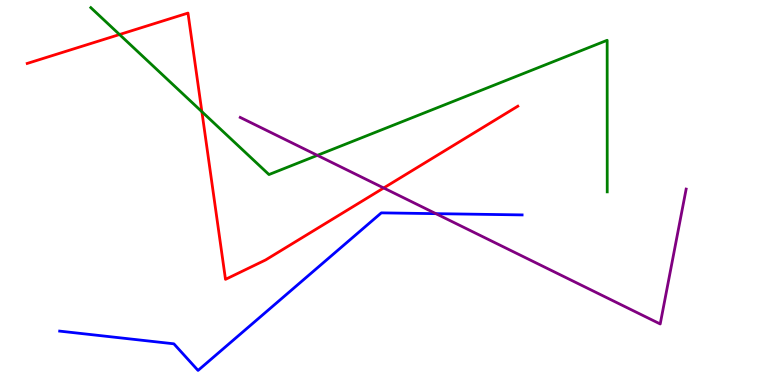[{'lines': ['blue', 'red'], 'intersections': []}, {'lines': ['green', 'red'], 'intersections': [{'x': 1.54, 'y': 9.1}, {'x': 2.6, 'y': 7.1}]}, {'lines': ['purple', 'red'], 'intersections': [{'x': 4.95, 'y': 5.12}]}, {'lines': ['blue', 'green'], 'intersections': []}, {'lines': ['blue', 'purple'], 'intersections': [{'x': 5.62, 'y': 4.45}]}, {'lines': ['green', 'purple'], 'intersections': [{'x': 4.09, 'y': 5.96}]}]